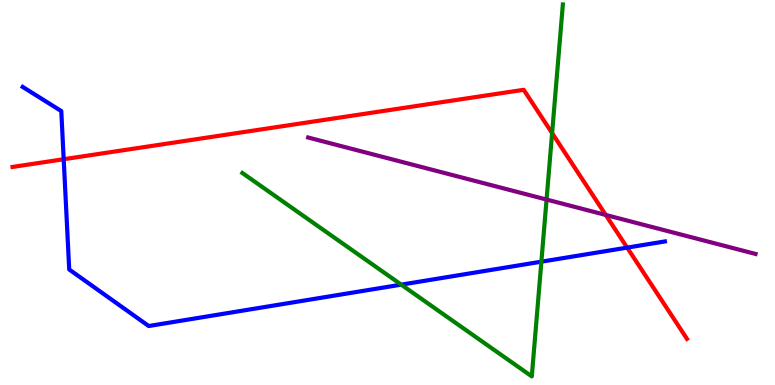[{'lines': ['blue', 'red'], 'intersections': [{'x': 0.822, 'y': 5.86}, {'x': 8.09, 'y': 3.57}]}, {'lines': ['green', 'red'], 'intersections': [{'x': 7.12, 'y': 6.54}]}, {'lines': ['purple', 'red'], 'intersections': [{'x': 7.82, 'y': 4.42}]}, {'lines': ['blue', 'green'], 'intersections': [{'x': 5.18, 'y': 2.61}, {'x': 6.99, 'y': 3.2}]}, {'lines': ['blue', 'purple'], 'intersections': []}, {'lines': ['green', 'purple'], 'intersections': [{'x': 7.05, 'y': 4.82}]}]